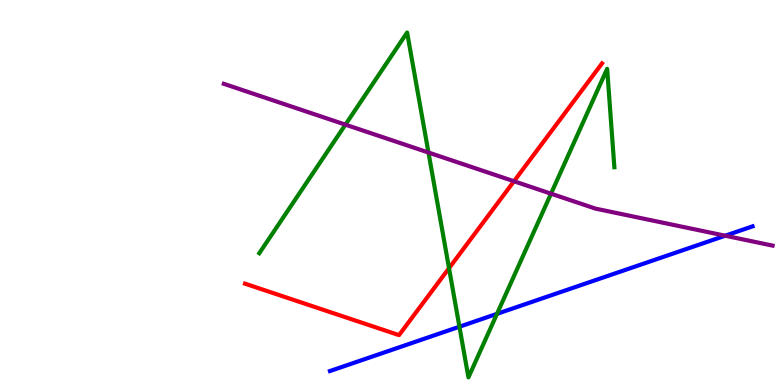[{'lines': ['blue', 'red'], 'intersections': []}, {'lines': ['green', 'red'], 'intersections': [{'x': 5.79, 'y': 3.03}]}, {'lines': ['purple', 'red'], 'intersections': [{'x': 6.63, 'y': 5.29}]}, {'lines': ['blue', 'green'], 'intersections': [{'x': 5.93, 'y': 1.51}, {'x': 6.41, 'y': 1.85}]}, {'lines': ['blue', 'purple'], 'intersections': [{'x': 9.36, 'y': 3.88}]}, {'lines': ['green', 'purple'], 'intersections': [{'x': 4.46, 'y': 6.76}, {'x': 5.53, 'y': 6.04}, {'x': 7.11, 'y': 4.97}]}]